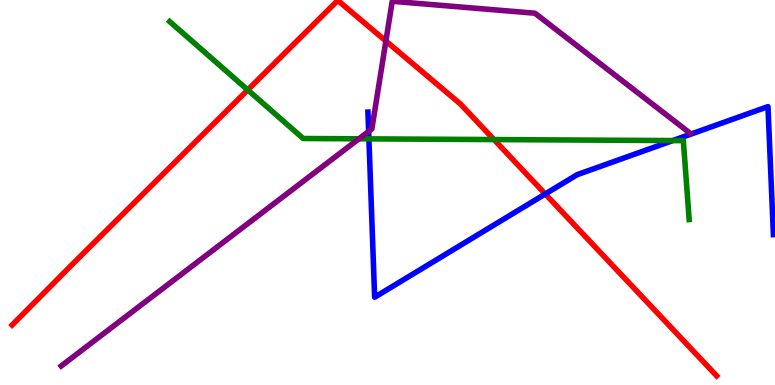[{'lines': ['blue', 'red'], 'intersections': [{'x': 7.04, 'y': 4.96}]}, {'lines': ['green', 'red'], 'intersections': [{'x': 3.2, 'y': 7.66}, {'x': 6.37, 'y': 6.37}]}, {'lines': ['purple', 'red'], 'intersections': [{'x': 4.98, 'y': 8.93}]}, {'lines': ['blue', 'green'], 'intersections': [{'x': 4.76, 'y': 6.39}, {'x': 8.68, 'y': 6.35}]}, {'lines': ['blue', 'purple'], 'intersections': [{'x': 4.76, 'y': 6.59}]}, {'lines': ['green', 'purple'], 'intersections': [{'x': 4.63, 'y': 6.39}]}]